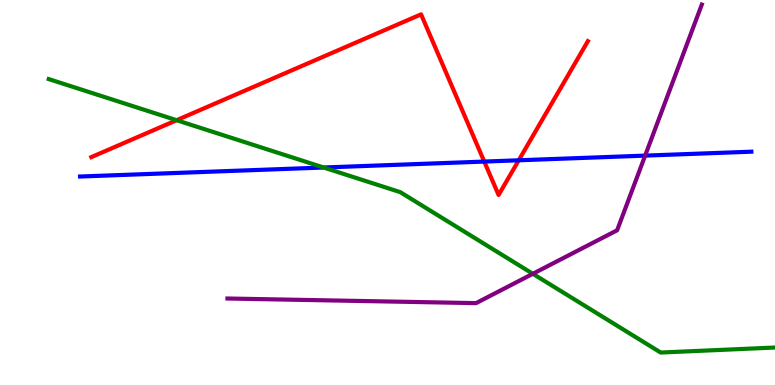[{'lines': ['blue', 'red'], 'intersections': [{'x': 6.25, 'y': 5.8}, {'x': 6.69, 'y': 5.84}]}, {'lines': ['green', 'red'], 'intersections': [{'x': 2.28, 'y': 6.88}]}, {'lines': ['purple', 'red'], 'intersections': []}, {'lines': ['blue', 'green'], 'intersections': [{'x': 4.18, 'y': 5.65}]}, {'lines': ['blue', 'purple'], 'intersections': [{'x': 8.32, 'y': 5.96}]}, {'lines': ['green', 'purple'], 'intersections': [{'x': 6.88, 'y': 2.89}]}]